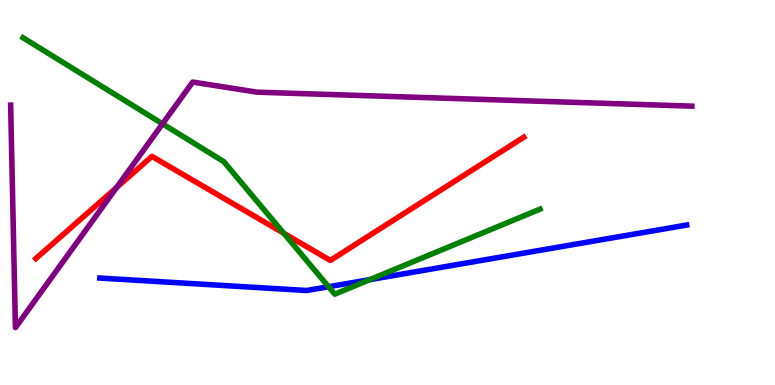[{'lines': ['blue', 'red'], 'intersections': []}, {'lines': ['green', 'red'], 'intersections': [{'x': 3.66, 'y': 3.94}]}, {'lines': ['purple', 'red'], 'intersections': [{'x': 1.5, 'y': 5.13}]}, {'lines': ['blue', 'green'], 'intersections': [{'x': 4.24, 'y': 2.55}, {'x': 4.77, 'y': 2.74}]}, {'lines': ['blue', 'purple'], 'intersections': []}, {'lines': ['green', 'purple'], 'intersections': [{'x': 2.1, 'y': 6.78}]}]